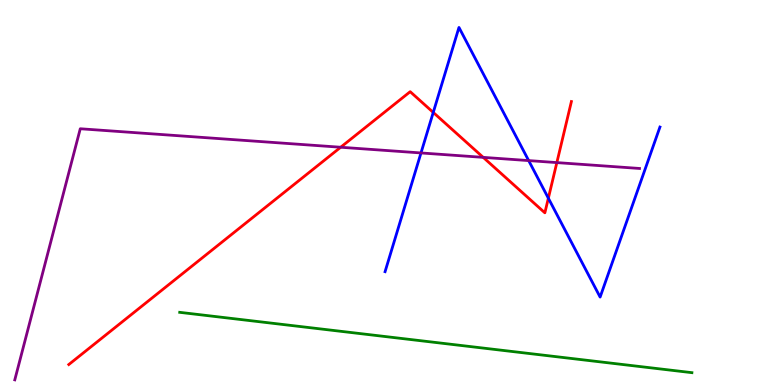[{'lines': ['blue', 'red'], 'intersections': [{'x': 5.59, 'y': 7.08}, {'x': 7.08, 'y': 4.85}]}, {'lines': ['green', 'red'], 'intersections': []}, {'lines': ['purple', 'red'], 'intersections': [{'x': 4.4, 'y': 6.18}, {'x': 6.23, 'y': 5.91}, {'x': 7.19, 'y': 5.78}]}, {'lines': ['blue', 'green'], 'intersections': []}, {'lines': ['blue', 'purple'], 'intersections': [{'x': 5.43, 'y': 6.03}, {'x': 6.82, 'y': 5.83}]}, {'lines': ['green', 'purple'], 'intersections': []}]